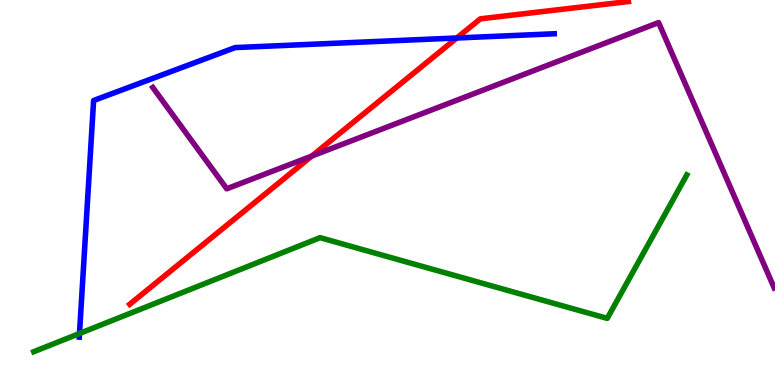[{'lines': ['blue', 'red'], 'intersections': [{'x': 5.89, 'y': 9.01}]}, {'lines': ['green', 'red'], 'intersections': []}, {'lines': ['purple', 'red'], 'intersections': [{'x': 4.02, 'y': 5.95}]}, {'lines': ['blue', 'green'], 'intersections': [{'x': 1.03, 'y': 1.34}]}, {'lines': ['blue', 'purple'], 'intersections': []}, {'lines': ['green', 'purple'], 'intersections': []}]